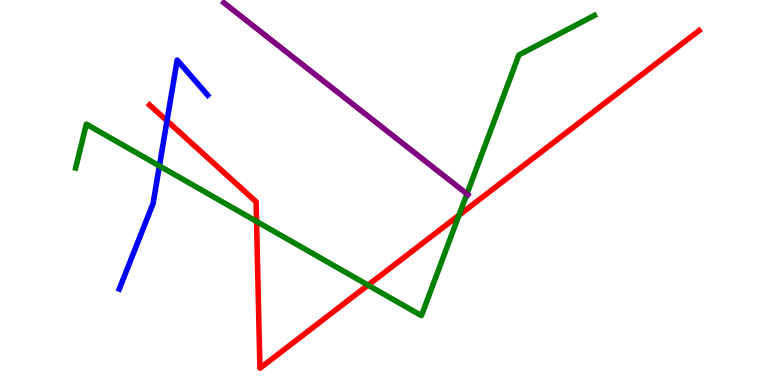[{'lines': ['blue', 'red'], 'intersections': [{'x': 2.15, 'y': 6.86}]}, {'lines': ['green', 'red'], 'intersections': [{'x': 3.31, 'y': 4.25}, {'x': 4.75, 'y': 2.59}, {'x': 5.92, 'y': 4.41}]}, {'lines': ['purple', 'red'], 'intersections': []}, {'lines': ['blue', 'green'], 'intersections': [{'x': 2.06, 'y': 5.69}]}, {'lines': ['blue', 'purple'], 'intersections': []}, {'lines': ['green', 'purple'], 'intersections': [{'x': 6.03, 'y': 4.96}]}]